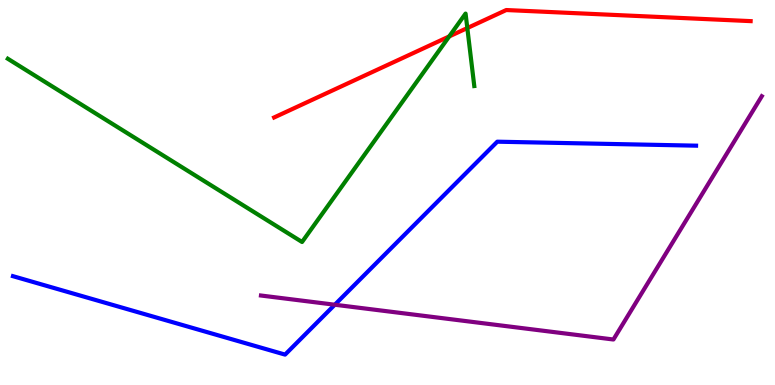[{'lines': ['blue', 'red'], 'intersections': []}, {'lines': ['green', 'red'], 'intersections': [{'x': 5.8, 'y': 9.05}, {'x': 6.03, 'y': 9.27}]}, {'lines': ['purple', 'red'], 'intersections': []}, {'lines': ['blue', 'green'], 'intersections': []}, {'lines': ['blue', 'purple'], 'intersections': [{'x': 4.32, 'y': 2.08}]}, {'lines': ['green', 'purple'], 'intersections': []}]